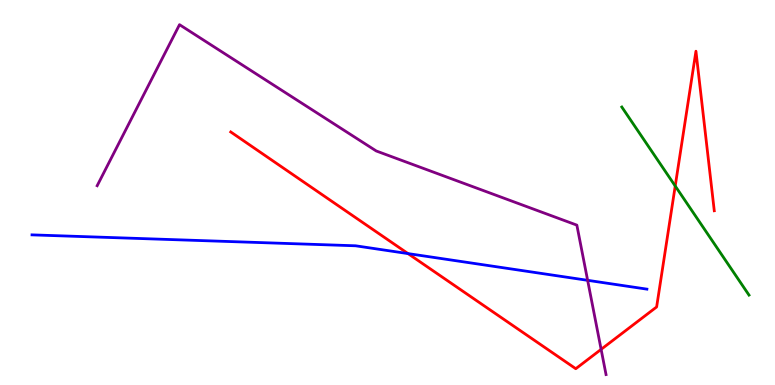[{'lines': ['blue', 'red'], 'intersections': [{'x': 5.26, 'y': 3.41}]}, {'lines': ['green', 'red'], 'intersections': [{'x': 8.71, 'y': 5.17}]}, {'lines': ['purple', 'red'], 'intersections': [{'x': 7.76, 'y': 0.926}]}, {'lines': ['blue', 'green'], 'intersections': []}, {'lines': ['blue', 'purple'], 'intersections': [{'x': 7.58, 'y': 2.72}]}, {'lines': ['green', 'purple'], 'intersections': []}]